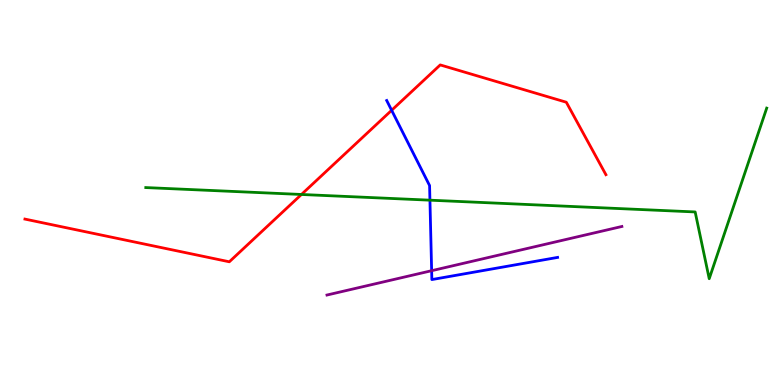[{'lines': ['blue', 'red'], 'intersections': [{'x': 5.05, 'y': 7.14}]}, {'lines': ['green', 'red'], 'intersections': [{'x': 3.89, 'y': 4.95}]}, {'lines': ['purple', 'red'], 'intersections': []}, {'lines': ['blue', 'green'], 'intersections': [{'x': 5.55, 'y': 4.8}]}, {'lines': ['blue', 'purple'], 'intersections': [{'x': 5.57, 'y': 2.97}]}, {'lines': ['green', 'purple'], 'intersections': []}]